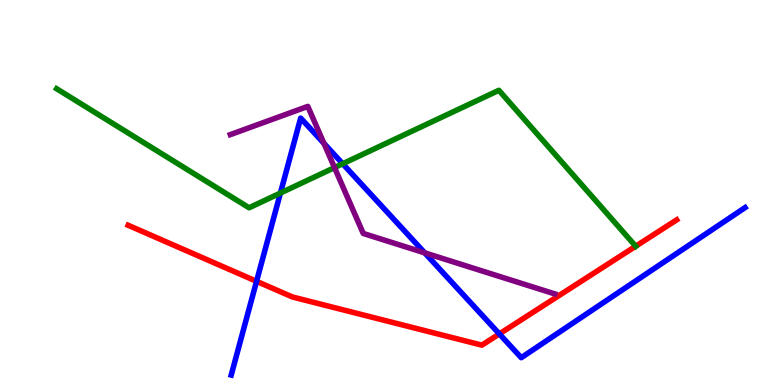[{'lines': ['blue', 'red'], 'intersections': [{'x': 3.31, 'y': 2.69}, {'x': 6.44, 'y': 1.33}]}, {'lines': ['green', 'red'], 'intersections': [{'x': 8.2, 'y': 3.6}]}, {'lines': ['purple', 'red'], 'intersections': []}, {'lines': ['blue', 'green'], 'intersections': [{'x': 3.62, 'y': 4.99}, {'x': 4.42, 'y': 5.75}]}, {'lines': ['blue', 'purple'], 'intersections': [{'x': 4.18, 'y': 6.28}, {'x': 5.48, 'y': 3.43}]}, {'lines': ['green', 'purple'], 'intersections': [{'x': 4.32, 'y': 5.65}]}]